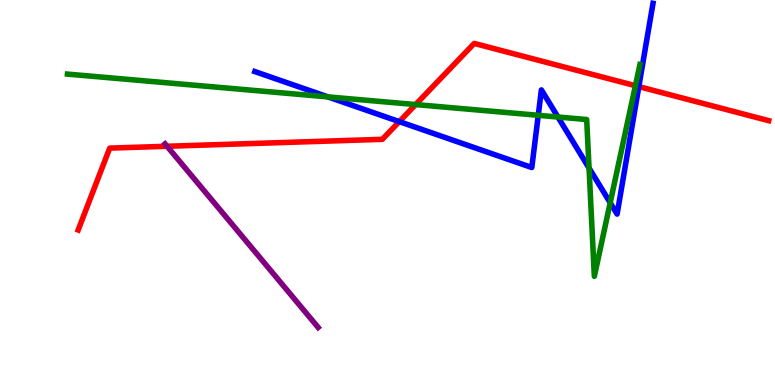[{'lines': ['blue', 'red'], 'intersections': [{'x': 5.15, 'y': 6.84}, {'x': 8.24, 'y': 7.75}]}, {'lines': ['green', 'red'], 'intersections': [{'x': 5.36, 'y': 7.28}, {'x': 8.2, 'y': 7.77}]}, {'lines': ['purple', 'red'], 'intersections': [{'x': 2.16, 'y': 6.2}]}, {'lines': ['blue', 'green'], 'intersections': [{'x': 4.23, 'y': 7.48}, {'x': 6.95, 'y': 7.01}, {'x': 7.2, 'y': 6.96}, {'x': 7.6, 'y': 5.63}, {'x': 7.87, 'y': 4.73}]}, {'lines': ['blue', 'purple'], 'intersections': []}, {'lines': ['green', 'purple'], 'intersections': []}]